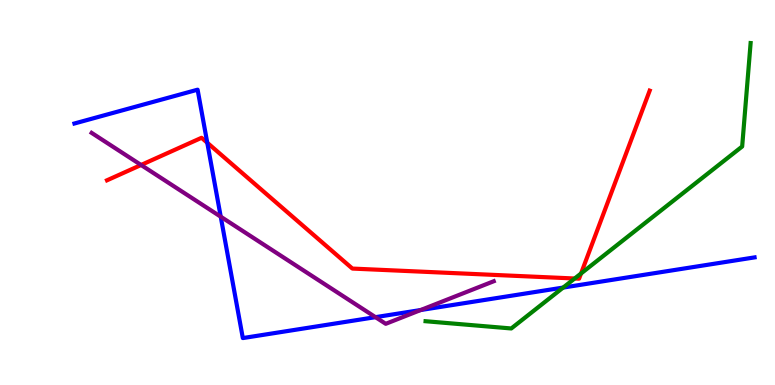[{'lines': ['blue', 'red'], 'intersections': [{'x': 2.67, 'y': 6.29}]}, {'lines': ['green', 'red'], 'intersections': [{'x': 7.42, 'y': 2.77}, {'x': 7.5, 'y': 2.9}]}, {'lines': ['purple', 'red'], 'intersections': [{'x': 1.82, 'y': 5.71}]}, {'lines': ['blue', 'green'], 'intersections': [{'x': 7.27, 'y': 2.53}]}, {'lines': ['blue', 'purple'], 'intersections': [{'x': 2.85, 'y': 4.37}, {'x': 4.85, 'y': 1.76}, {'x': 5.43, 'y': 1.95}]}, {'lines': ['green', 'purple'], 'intersections': []}]